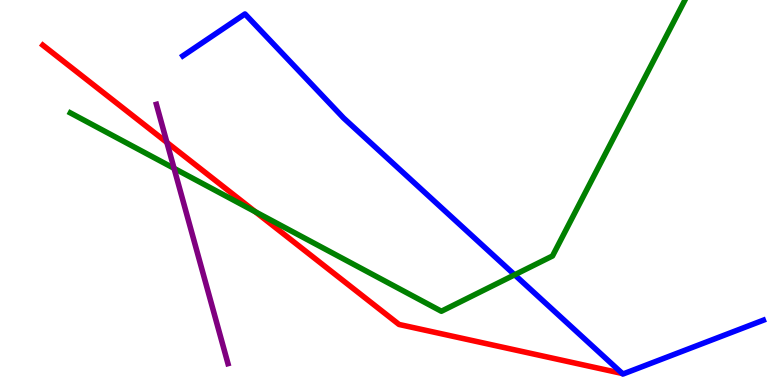[{'lines': ['blue', 'red'], 'intersections': []}, {'lines': ['green', 'red'], 'intersections': [{'x': 3.29, 'y': 4.5}]}, {'lines': ['purple', 'red'], 'intersections': [{'x': 2.15, 'y': 6.3}]}, {'lines': ['blue', 'green'], 'intersections': [{'x': 6.64, 'y': 2.86}]}, {'lines': ['blue', 'purple'], 'intersections': []}, {'lines': ['green', 'purple'], 'intersections': [{'x': 2.25, 'y': 5.63}]}]